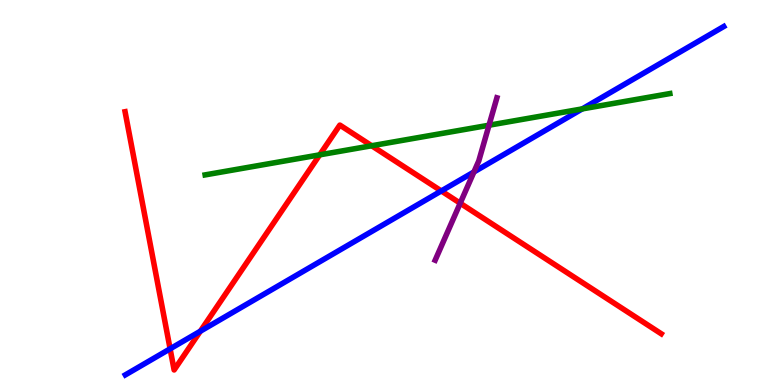[{'lines': ['blue', 'red'], 'intersections': [{'x': 2.19, 'y': 0.94}, {'x': 2.59, 'y': 1.4}, {'x': 5.69, 'y': 5.04}]}, {'lines': ['green', 'red'], 'intersections': [{'x': 4.13, 'y': 5.98}, {'x': 4.8, 'y': 6.21}]}, {'lines': ['purple', 'red'], 'intersections': [{'x': 5.94, 'y': 4.72}]}, {'lines': ['blue', 'green'], 'intersections': [{'x': 7.51, 'y': 7.17}]}, {'lines': ['blue', 'purple'], 'intersections': [{'x': 6.12, 'y': 5.53}]}, {'lines': ['green', 'purple'], 'intersections': [{'x': 6.31, 'y': 6.75}]}]